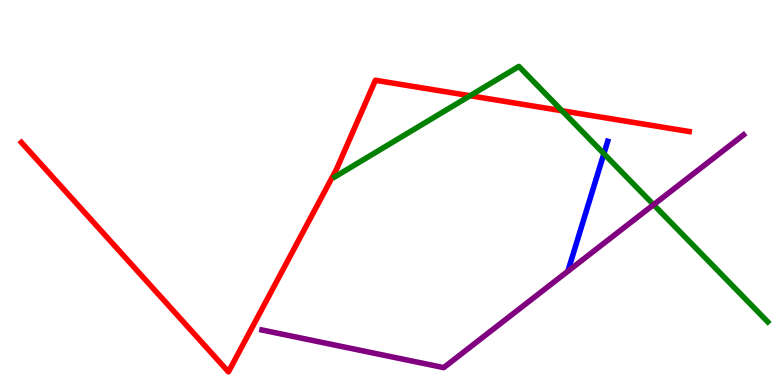[{'lines': ['blue', 'red'], 'intersections': []}, {'lines': ['green', 'red'], 'intersections': [{'x': 6.07, 'y': 7.51}, {'x': 7.25, 'y': 7.12}]}, {'lines': ['purple', 'red'], 'intersections': []}, {'lines': ['blue', 'green'], 'intersections': [{'x': 7.79, 'y': 6.01}]}, {'lines': ['blue', 'purple'], 'intersections': []}, {'lines': ['green', 'purple'], 'intersections': [{'x': 8.43, 'y': 4.68}]}]